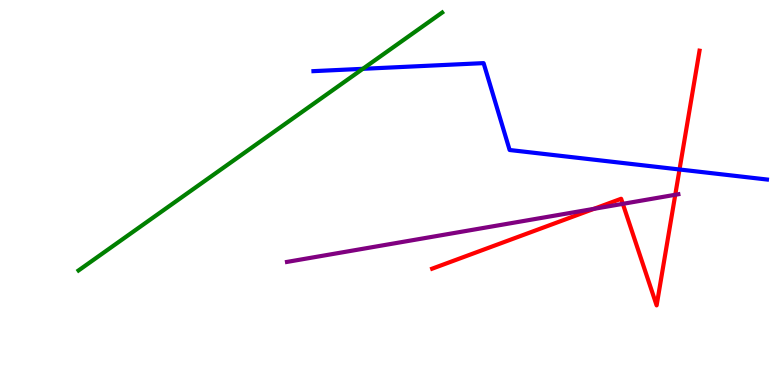[{'lines': ['blue', 'red'], 'intersections': [{'x': 8.77, 'y': 5.6}]}, {'lines': ['green', 'red'], 'intersections': []}, {'lines': ['purple', 'red'], 'intersections': [{'x': 7.66, 'y': 4.58}, {'x': 8.04, 'y': 4.71}, {'x': 8.71, 'y': 4.94}]}, {'lines': ['blue', 'green'], 'intersections': [{'x': 4.68, 'y': 8.21}]}, {'lines': ['blue', 'purple'], 'intersections': []}, {'lines': ['green', 'purple'], 'intersections': []}]